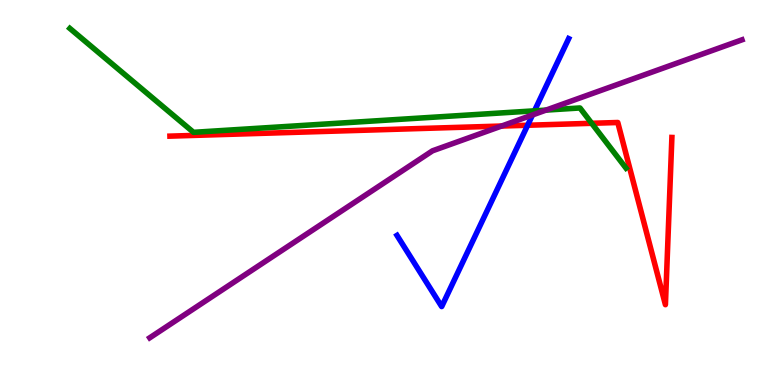[{'lines': ['blue', 'red'], 'intersections': [{'x': 6.81, 'y': 6.75}]}, {'lines': ['green', 'red'], 'intersections': [{'x': 7.63, 'y': 6.8}]}, {'lines': ['purple', 'red'], 'intersections': [{'x': 6.47, 'y': 6.73}]}, {'lines': ['blue', 'green'], 'intersections': [{'x': 6.9, 'y': 7.12}]}, {'lines': ['blue', 'purple'], 'intersections': [{'x': 6.87, 'y': 7.01}]}, {'lines': ['green', 'purple'], 'intersections': [{'x': 7.05, 'y': 7.14}]}]